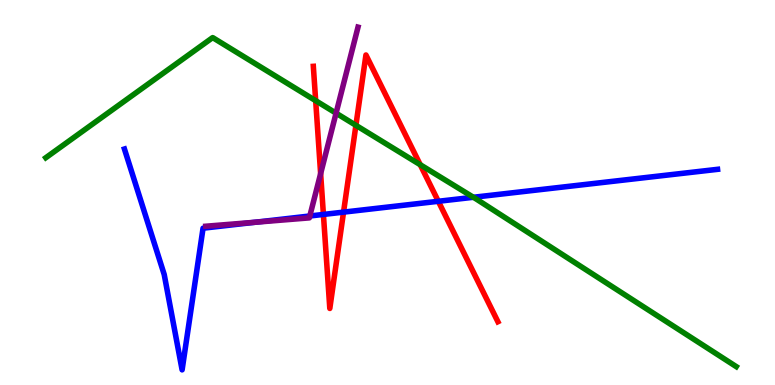[{'lines': ['blue', 'red'], 'intersections': [{'x': 4.17, 'y': 4.43}, {'x': 4.43, 'y': 4.49}, {'x': 5.66, 'y': 4.77}]}, {'lines': ['green', 'red'], 'intersections': [{'x': 4.07, 'y': 7.38}, {'x': 4.59, 'y': 6.74}, {'x': 5.42, 'y': 5.72}]}, {'lines': ['purple', 'red'], 'intersections': [{'x': 4.14, 'y': 5.49}]}, {'lines': ['blue', 'green'], 'intersections': [{'x': 6.11, 'y': 4.88}]}, {'lines': ['blue', 'purple'], 'intersections': [{'x': 3.29, 'y': 4.23}, {'x': 4.0, 'y': 4.39}]}, {'lines': ['green', 'purple'], 'intersections': [{'x': 4.34, 'y': 7.06}]}]